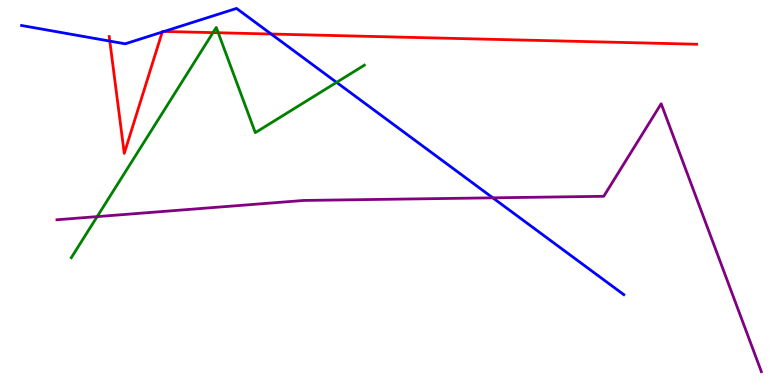[{'lines': ['blue', 'red'], 'intersections': [{'x': 1.42, 'y': 8.93}, {'x': 2.09, 'y': 9.17}, {'x': 2.12, 'y': 9.18}, {'x': 3.5, 'y': 9.12}]}, {'lines': ['green', 'red'], 'intersections': [{'x': 2.75, 'y': 9.15}, {'x': 2.82, 'y': 9.15}]}, {'lines': ['purple', 'red'], 'intersections': []}, {'lines': ['blue', 'green'], 'intersections': [{'x': 4.34, 'y': 7.86}]}, {'lines': ['blue', 'purple'], 'intersections': [{'x': 6.36, 'y': 4.86}]}, {'lines': ['green', 'purple'], 'intersections': [{'x': 1.25, 'y': 4.37}]}]